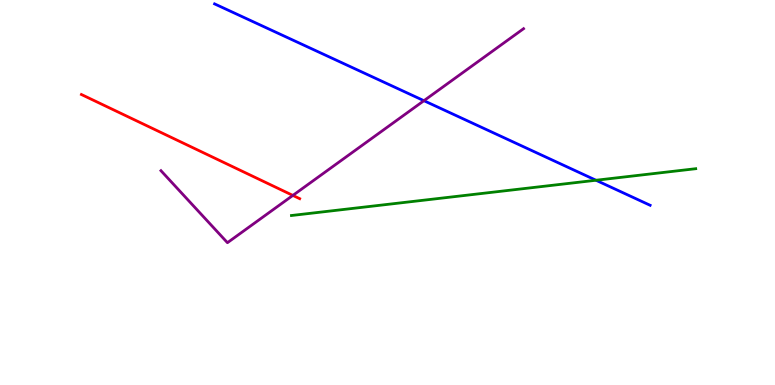[{'lines': ['blue', 'red'], 'intersections': []}, {'lines': ['green', 'red'], 'intersections': []}, {'lines': ['purple', 'red'], 'intersections': [{'x': 3.78, 'y': 4.92}]}, {'lines': ['blue', 'green'], 'intersections': [{'x': 7.69, 'y': 5.32}]}, {'lines': ['blue', 'purple'], 'intersections': [{'x': 5.47, 'y': 7.38}]}, {'lines': ['green', 'purple'], 'intersections': []}]